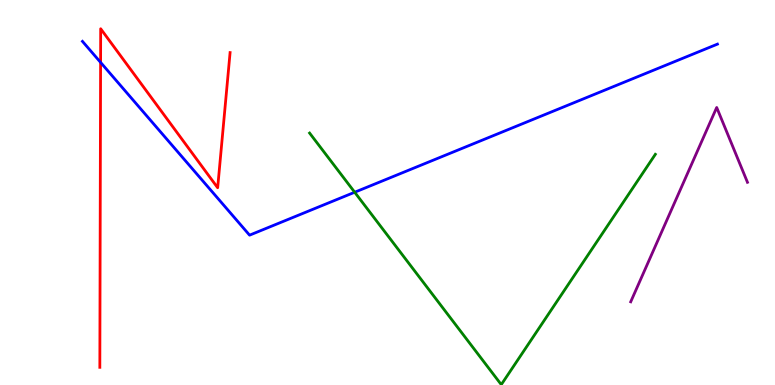[{'lines': ['blue', 'red'], 'intersections': [{'x': 1.3, 'y': 8.38}]}, {'lines': ['green', 'red'], 'intersections': []}, {'lines': ['purple', 'red'], 'intersections': []}, {'lines': ['blue', 'green'], 'intersections': [{'x': 4.58, 'y': 5.01}]}, {'lines': ['blue', 'purple'], 'intersections': []}, {'lines': ['green', 'purple'], 'intersections': []}]